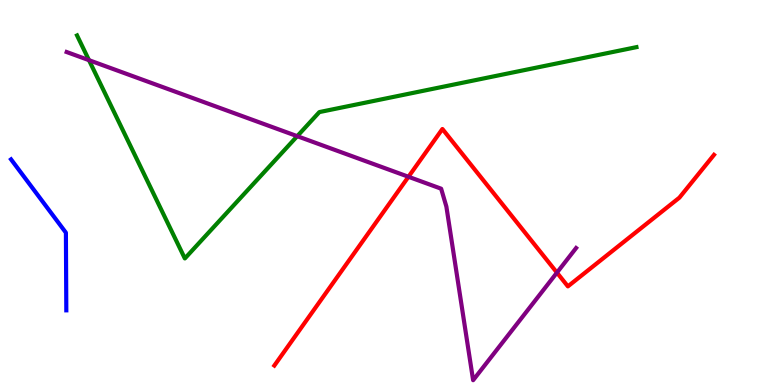[{'lines': ['blue', 'red'], 'intersections': []}, {'lines': ['green', 'red'], 'intersections': []}, {'lines': ['purple', 'red'], 'intersections': [{'x': 5.27, 'y': 5.41}, {'x': 7.19, 'y': 2.92}]}, {'lines': ['blue', 'green'], 'intersections': []}, {'lines': ['blue', 'purple'], 'intersections': []}, {'lines': ['green', 'purple'], 'intersections': [{'x': 1.15, 'y': 8.44}, {'x': 3.84, 'y': 6.46}]}]